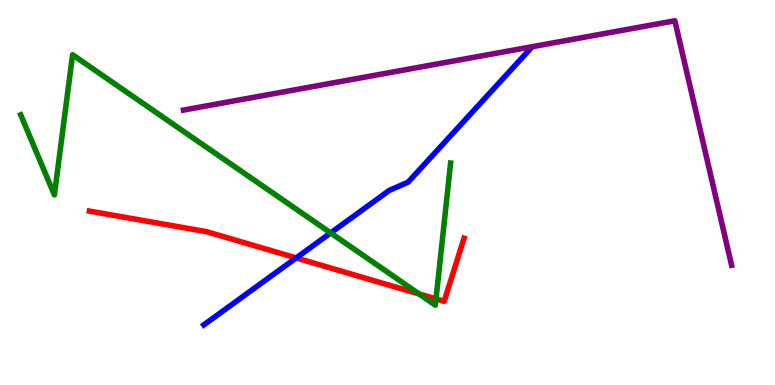[{'lines': ['blue', 'red'], 'intersections': [{'x': 3.82, 'y': 3.3}]}, {'lines': ['green', 'red'], 'intersections': [{'x': 5.41, 'y': 2.37}, {'x': 5.63, 'y': 2.24}]}, {'lines': ['purple', 'red'], 'intersections': []}, {'lines': ['blue', 'green'], 'intersections': [{'x': 4.27, 'y': 3.95}]}, {'lines': ['blue', 'purple'], 'intersections': []}, {'lines': ['green', 'purple'], 'intersections': []}]